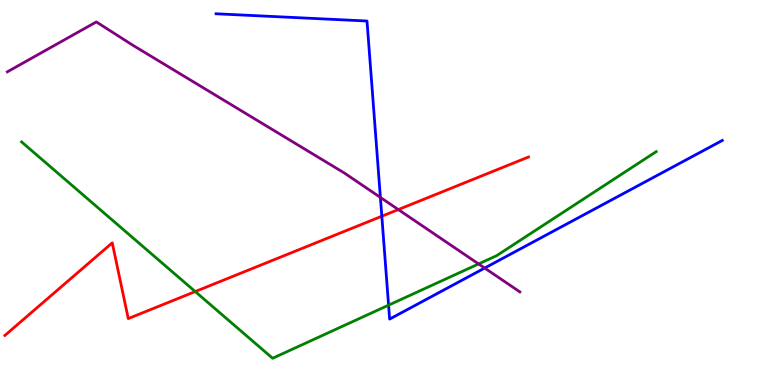[{'lines': ['blue', 'red'], 'intersections': [{'x': 4.93, 'y': 4.38}]}, {'lines': ['green', 'red'], 'intersections': [{'x': 2.52, 'y': 2.43}]}, {'lines': ['purple', 'red'], 'intersections': [{'x': 5.14, 'y': 4.56}]}, {'lines': ['blue', 'green'], 'intersections': [{'x': 5.01, 'y': 2.07}]}, {'lines': ['blue', 'purple'], 'intersections': [{'x': 4.91, 'y': 4.87}, {'x': 6.25, 'y': 3.04}]}, {'lines': ['green', 'purple'], 'intersections': [{'x': 6.18, 'y': 3.14}]}]